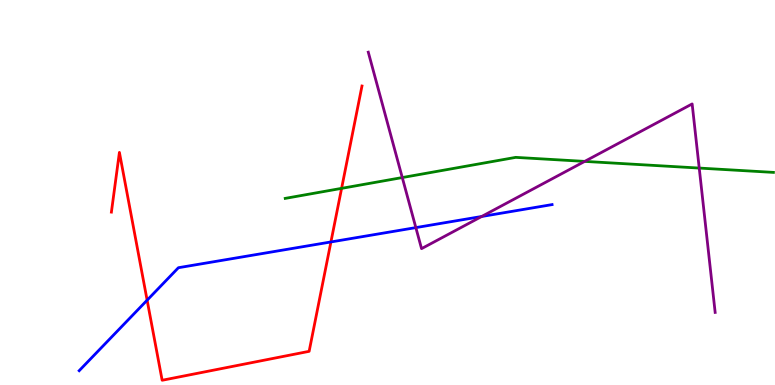[{'lines': ['blue', 'red'], 'intersections': [{'x': 1.9, 'y': 2.2}, {'x': 4.27, 'y': 3.72}]}, {'lines': ['green', 'red'], 'intersections': [{'x': 4.41, 'y': 5.11}]}, {'lines': ['purple', 'red'], 'intersections': []}, {'lines': ['blue', 'green'], 'intersections': []}, {'lines': ['blue', 'purple'], 'intersections': [{'x': 5.37, 'y': 4.09}, {'x': 6.22, 'y': 4.38}]}, {'lines': ['green', 'purple'], 'intersections': [{'x': 5.19, 'y': 5.39}, {'x': 7.54, 'y': 5.81}, {'x': 9.02, 'y': 5.63}]}]